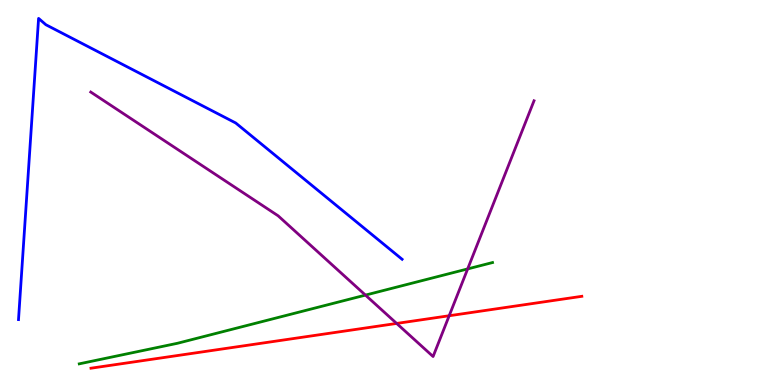[{'lines': ['blue', 'red'], 'intersections': []}, {'lines': ['green', 'red'], 'intersections': []}, {'lines': ['purple', 'red'], 'intersections': [{'x': 5.12, 'y': 1.6}, {'x': 5.8, 'y': 1.8}]}, {'lines': ['blue', 'green'], 'intersections': []}, {'lines': ['blue', 'purple'], 'intersections': []}, {'lines': ['green', 'purple'], 'intersections': [{'x': 4.72, 'y': 2.33}, {'x': 6.03, 'y': 3.02}]}]